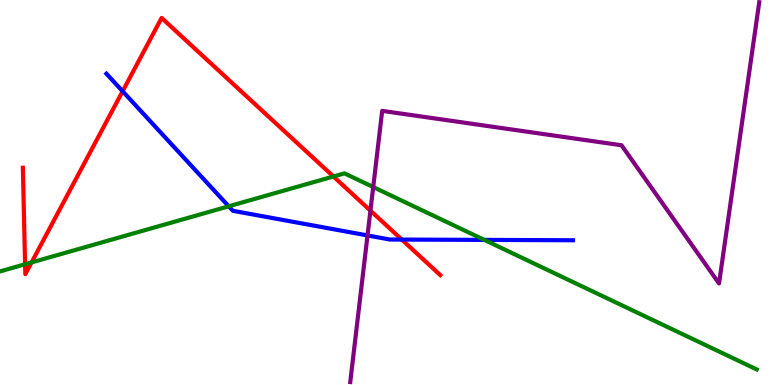[{'lines': ['blue', 'red'], 'intersections': [{'x': 1.58, 'y': 7.63}, {'x': 5.18, 'y': 3.78}]}, {'lines': ['green', 'red'], 'intersections': [{'x': 0.324, 'y': 3.14}, {'x': 0.407, 'y': 3.18}, {'x': 4.3, 'y': 5.42}]}, {'lines': ['purple', 'red'], 'intersections': [{'x': 4.78, 'y': 4.53}]}, {'lines': ['blue', 'green'], 'intersections': [{'x': 2.95, 'y': 4.64}, {'x': 6.25, 'y': 3.77}]}, {'lines': ['blue', 'purple'], 'intersections': [{'x': 4.74, 'y': 3.88}]}, {'lines': ['green', 'purple'], 'intersections': [{'x': 4.82, 'y': 5.14}]}]